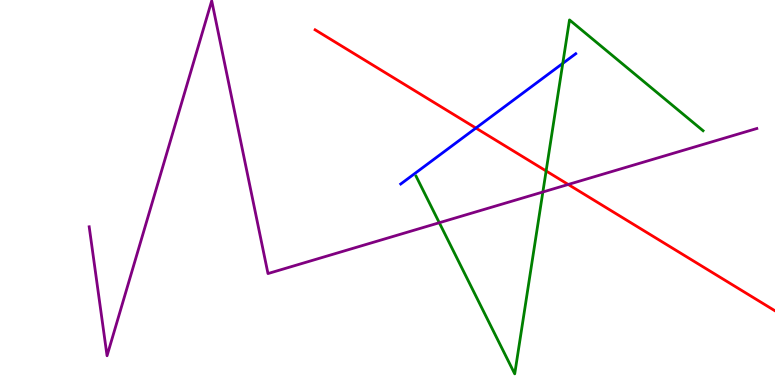[{'lines': ['blue', 'red'], 'intersections': [{'x': 6.14, 'y': 6.67}]}, {'lines': ['green', 'red'], 'intersections': [{'x': 7.05, 'y': 5.56}]}, {'lines': ['purple', 'red'], 'intersections': [{'x': 7.33, 'y': 5.21}]}, {'lines': ['blue', 'green'], 'intersections': [{'x': 7.26, 'y': 8.35}]}, {'lines': ['blue', 'purple'], 'intersections': []}, {'lines': ['green', 'purple'], 'intersections': [{'x': 5.67, 'y': 4.21}, {'x': 7.0, 'y': 5.01}]}]